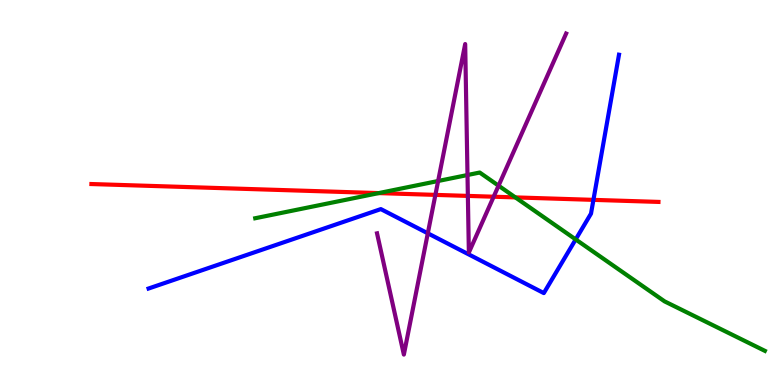[{'lines': ['blue', 'red'], 'intersections': [{'x': 7.66, 'y': 4.81}]}, {'lines': ['green', 'red'], 'intersections': [{'x': 4.89, 'y': 4.98}, {'x': 6.65, 'y': 4.87}]}, {'lines': ['purple', 'red'], 'intersections': [{'x': 5.62, 'y': 4.94}, {'x': 6.04, 'y': 4.91}, {'x': 6.37, 'y': 4.89}]}, {'lines': ['blue', 'green'], 'intersections': [{'x': 7.43, 'y': 3.78}]}, {'lines': ['blue', 'purple'], 'intersections': [{'x': 5.52, 'y': 3.94}]}, {'lines': ['green', 'purple'], 'intersections': [{'x': 5.65, 'y': 5.3}, {'x': 6.03, 'y': 5.45}, {'x': 6.43, 'y': 5.18}]}]